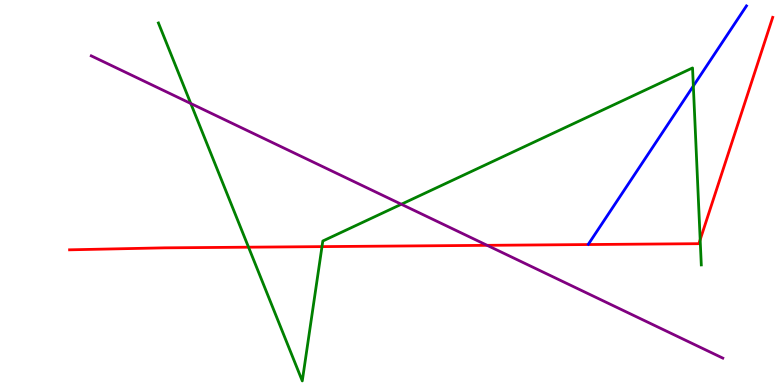[{'lines': ['blue', 'red'], 'intersections': []}, {'lines': ['green', 'red'], 'intersections': [{'x': 3.21, 'y': 3.58}, {'x': 4.15, 'y': 3.59}, {'x': 9.03, 'y': 3.77}]}, {'lines': ['purple', 'red'], 'intersections': [{'x': 6.29, 'y': 3.63}]}, {'lines': ['blue', 'green'], 'intersections': [{'x': 8.95, 'y': 7.77}]}, {'lines': ['blue', 'purple'], 'intersections': []}, {'lines': ['green', 'purple'], 'intersections': [{'x': 2.46, 'y': 7.31}, {'x': 5.18, 'y': 4.69}]}]